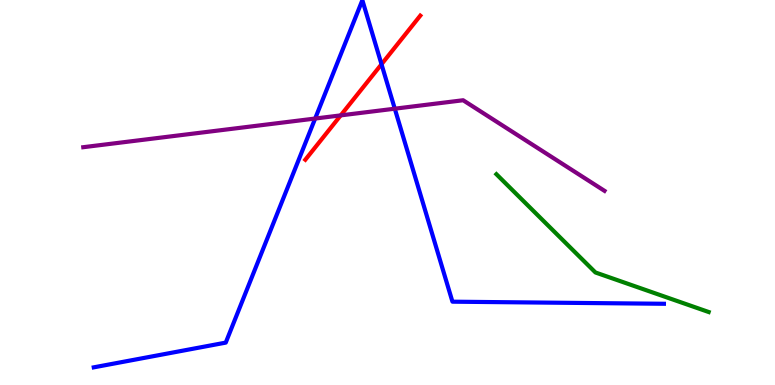[{'lines': ['blue', 'red'], 'intersections': [{'x': 4.92, 'y': 8.33}]}, {'lines': ['green', 'red'], 'intersections': []}, {'lines': ['purple', 'red'], 'intersections': [{'x': 4.4, 'y': 7.0}]}, {'lines': ['blue', 'green'], 'intersections': []}, {'lines': ['blue', 'purple'], 'intersections': [{'x': 4.07, 'y': 6.92}, {'x': 5.09, 'y': 7.18}]}, {'lines': ['green', 'purple'], 'intersections': []}]